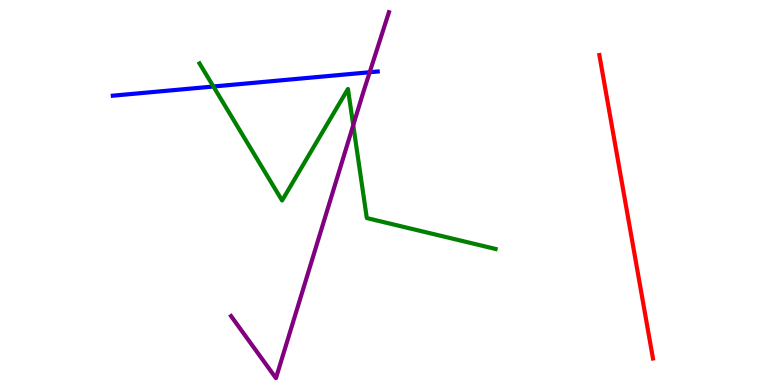[{'lines': ['blue', 'red'], 'intersections': []}, {'lines': ['green', 'red'], 'intersections': []}, {'lines': ['purple', 'red'], 'intersections': []}, {'lines': ['blue', 'green'], 'intersections': [{'x': 2.75, 'y': 7.75}]}, {'lines': ['blue', 'purple'], 'intersections': [{'x': 4.77, 'y': 8.12}]}, {'lines': ['green', 'purple'], 'intersections': [{'x': 4.56, 'y': 6.75}]}]